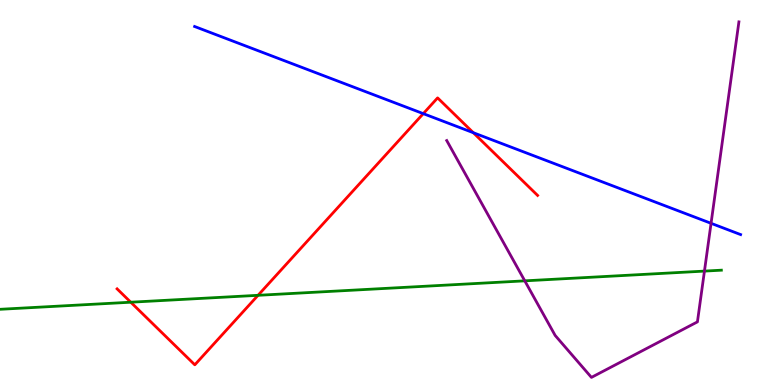[{'lines': ['blue', 'red'], 'intersections': [{'x': 5.46, 'y': 7.05}, {'x': 6.11, 'y': 6.55}]}, {'lines': ['green', 'red'], 'intersections': [{'x': 1.69, 'y': 2.15}, {'x': 3.33, 'y': 2.33}]}, {'lines': ['purple', 'red'], 'intersections': []}, {'lines': ['blue', 'green'], 'intersections': []}, {'lines': ['blue', 'purple'], 'intersections': [{'x': 9.17, 'y': 4.2}]}, {'lines': ['green', 'purple'], 'intersections': [{'x': 6.77, 'y': 2.71}, {'x': 9.09, 'y': 2.96}]}]